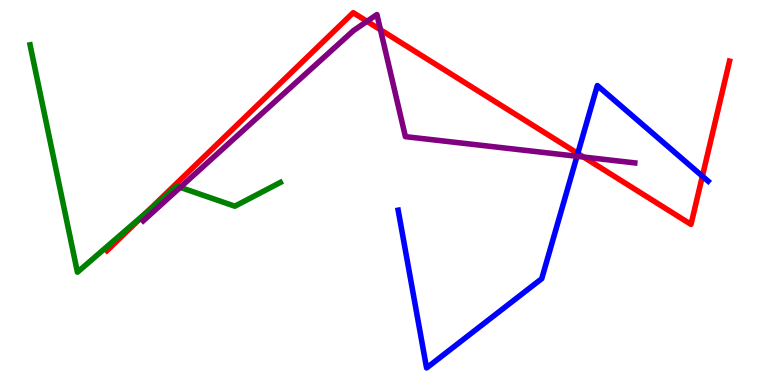[{'lines': ['blue', 'red'], 'intersections': [{'x': 7.46, 'y': 6.01}, {'x': 9.06, 'y': 5.42}]}, {'lines': ['green', 'red'], 'intersections': [{'x': 1.9, 'y': 4.49}]}, {'lines': ['purple', 'red'], 'intersections': [{'x': 4.74, 'y': 9.45}, {'x': 4.91, 'y': 9.23}, {'x': 7.53, 'y': 5.92}]}, {'lines': ['blue', 'green'], 'intersections': []}, {'lines': ['blue', 'purple'], 'intersections': [{'x': 7.44, 'y': 5.94}]}, {'lines': ['green', 'purple'], 'intersections': [{'x': 2.33, 'y': 5.13}]}]